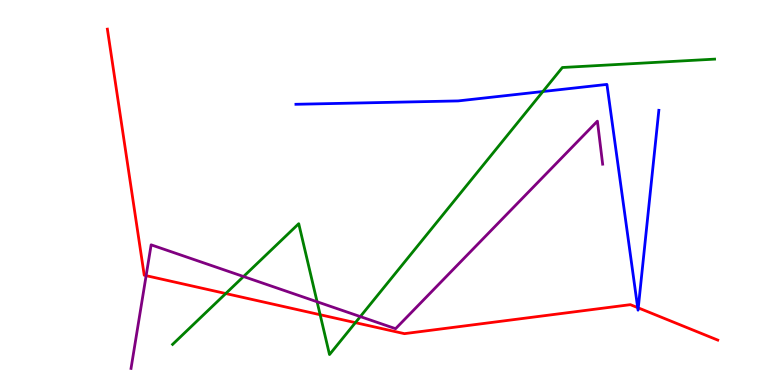[{'lines': ['blue', 'red'], 'intersections': [{'x': 8.23, 'y': 2.01}, {'x': 8.24, 'y': 2.0}]}, {'lines': ['green', 'red'], 'intersections': [{'x': 2.91, 'y': 2.38}, {'x': 4.13, 'y': 1.83}, {'x': 4.59, 'y': 1.62}]}, {'lines': ['purple', 'red'], 'intersections': [{'x': 1.89, 'y': 2.84}]}, {'lines': ['blue', 'green'], 'intersections': [{'x': 7.01, 'y': 7.62}]}, {'lines': ['blue', 'purple'], 'intersections': []}, {'lines': ['green', 'purple'], 'intersections': [{'x': 3.14, 'y': 2.82}, {'x': 4.09, 'y': 2.16}, {'x': 4.65, 'y': 1.78}]}]